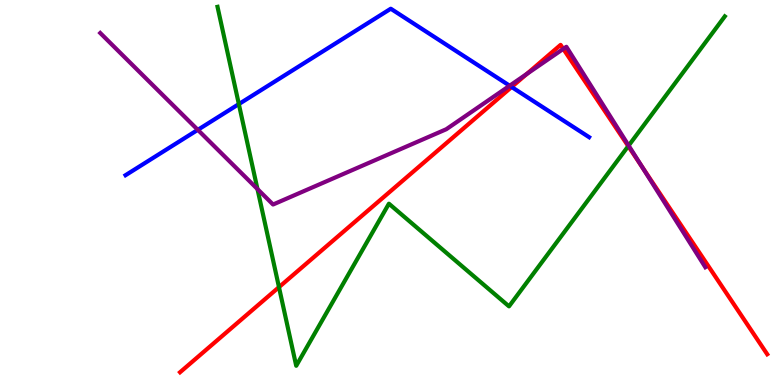[{'lines': ['blue', 'red'], 'intersections': [{'x': 6.6, 'y': 7.74}]}, {'lines': ['green', 'red'], 'intersections': [{'x': 3.6, 'y': 2.54}, {'x': 8.11, 'y': 6.2}]}, {'lines': ['purple', 'red'], 'intersections': [{'x': 6.8, 'y': 8.08}, {'x': 7.27, 'y': 8.73}, {'x': 8.28, 'y': 5.67}]}, {'lines': ['blue', 'green'], 'intersections': [{'x': 3.08, 'y': 7.3}]}, {'lines': ['blue', 'purple'], 'intersections': [{'x': 2.55, 'y': 6.63}, {'x': 6.58, 'y': 7.77}]}, {'lines': ['green', 'purple'], 'intersections': [{'x': 3.32, 'y': 5.09}, {'x': 8.11, 'y': 6.22}]}]